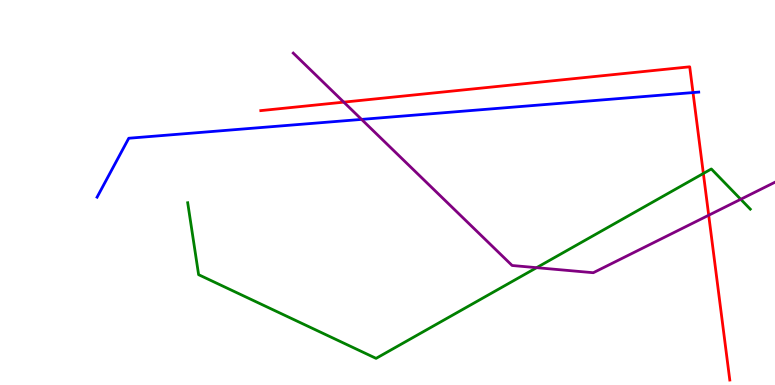[{'lines': ['blue', 'red'], 'intersections': [{'x': 8.94, 'y': 7.6}]}, {'lines': ['green', 'red'], 'intersections': [{'x': 9.08, 'y': 5.49}]}, {'lines': ['purple', 'red'], 'intersections': [{'x': 4.44, 'y': 7.35}, {'x': 9.14, 'y': 4.41}]}, {'lines': ['blue', 'green'], 'intersections': []}, {'lines': ['blue', 'purple'], 'intersections': [{'x': 4.67, 'y': 6.9}]}, {'lines': ['green', 'purple'], 'intersections': [{'x': 6.92, 'y': 3.05}, {'x': 9.56, 'y': 4.82}]}]